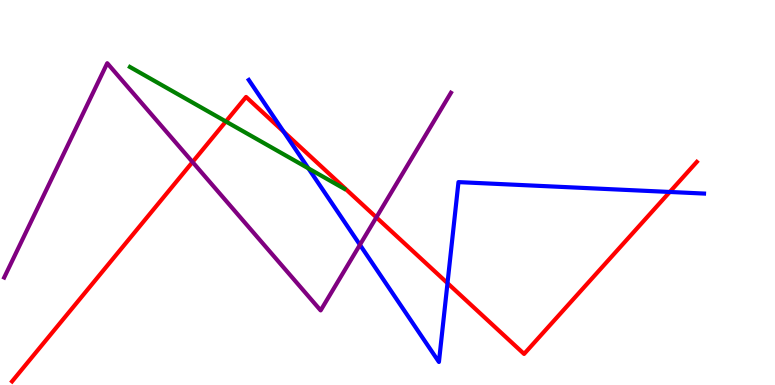[{'lines': ['blue', 'red'], 'intersections': [{'x': 3.66, 'y': 6.58}, {'x': 5.77, 'y': 2.65}, {'x': 8.64, 'y': 5.01}]}, {'lines': ['green', 'red'], 'intersections': [{'x': 2.91, 'y': 6.84}]}, {'lines': ['purple', 'red'], 'intersections': [{'x': 2.48, 'y': 5.79}, {'x': 4.86, 'y': 4.35}]}, {'lines': ['blue', 'green'], 'intersections': [{'x': 3.98, 'y': 5.63}]}, {'lines': ['blue', 'purple'], 'intersections': [{'x': 4.64, 'y': 3.64}]}, {'lines': ['green', 'purple'], 'intersections': []}]